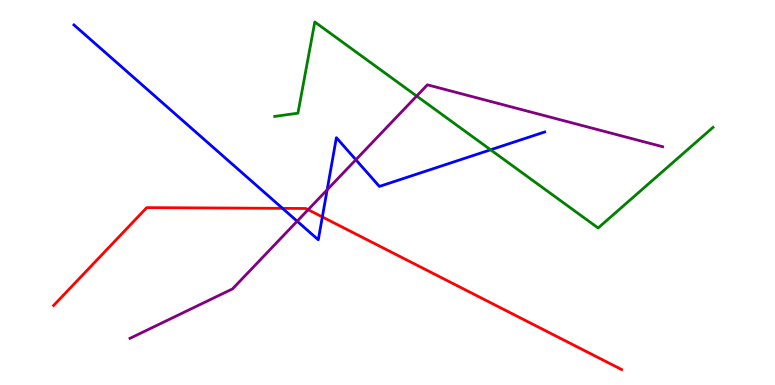[{'lines': ['blue', 'red'], 'intersections': [{'x': 3.65, 'y': 4.59}, {'x': 4.16, 'y': 4.37}]}, {'lines': ['green', 'red'], 'intersections': []}, {'lines': ['purple', 'red'], 'intersections': [{'x': 3.98, 'y': 4.55}]}, {'lines': ['blue', 'green'], 'intersections': [{'x': 6.33, 'y': 6.11}]}, {'lines': ['blue', 'purple'], 'intersections': [{'x': 3.83, 'y': 4.25}, {'x': 4.22, 'y': 5.07}, {'x': 4.59, 'y': 5.85}]}, {'lines': ['green', 'purple'], 'intersections': [{'x': 5.38, 'y': 7.51}]}]